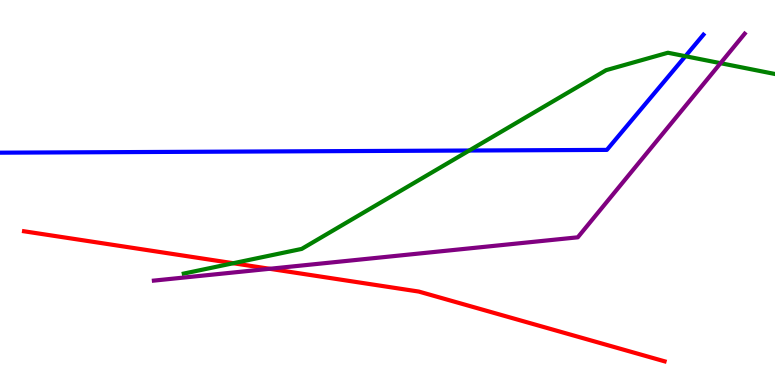[{'lines': ['blue', 'red'], 'intersections': []}, {'lines': ['green', 'red'], 'intersections': [{'x': 3.01, 'y': 3.16}]}, {'lines': ['purple', 'red'], 'intersections': [{'x': 3.48, 'y': 3.02}]}, {'lines': ['blue', 'green'], 'intersections': [{'x': 6.05, 'y': 6.09}, {'x': 8.84, 'y': 8.54}]}, {'lines': ['blue', 'purple'], 'intersections': []}, {'lines': ['green', 'purple'], 'intersections': [{'x': 9.3, 'y': 8.36}]}]